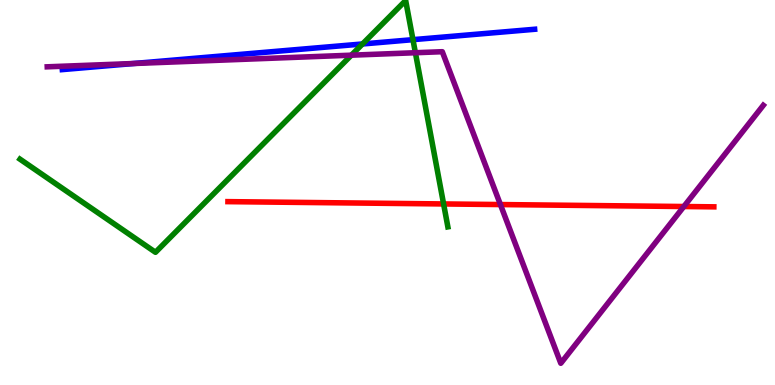[{'lines': ['blue', 'red'], 'intersections': []}, {'lines': ['green', 'red'], 'intersections': [{'x': 5.72, 'y': 4.7}]}, {'lines': ['purple', 'red'], 'intersections': [{'x': 6.46, 'y': 4.69}, {'x': 8.82, 'y': 4.64}]}, {'lines': ['blue', 'green'], 'intersections': [{'x': 4.68, 'y': 8.86}, {'x': 5.33, 'y': 8.97}]}, {'lines': ['blue', 'purple'], 'intersections': [{'x': 1.72, 'y': 8.35}]}, {'lines': ['green', 'purple'], 'intersections': [{'x': 4.53, 'y': 8.57}, {'x': 5.36, 'y': 8.63}]}]